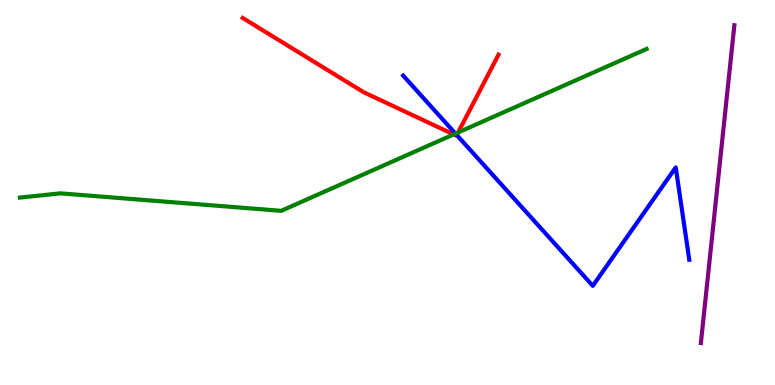[{'lines': ['blue', 'red'], 'intersections': [{'x': 5.89, 'y': 6.49}]}, {'lines': ['green', 'red'], 'intersections': [{'x': 5.85, 'y': 6.51}, {'x': 5.91, 'y': 6.56}]}, {'lines': ['purple', 'red'], 'intersections': []}, {'lines': ['blue', 'green'], 'intersections': [{'x': 5.88, 'y': 6.53}]}, {'lines': ['blue', 'purple'], 'intersections': []}, {'lines': ['green', 'purple'], 'intersections': []}]